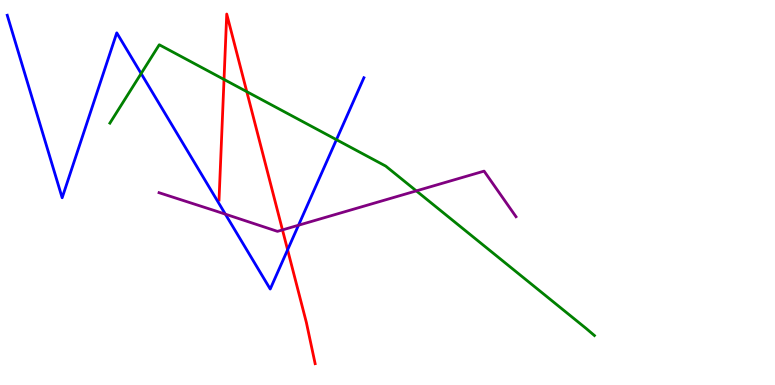[{'lines': ['blue', 'red'], 'intersections': [{'x': 3.71, 'y': 3.51}]}, {'lines': ['green', 'red'], 'intersections': [{'x': 2.89, 'y': 7.94}, {'x': 3.18, 'y': 7.62}]}, {'lines': ['purple', 'red'], 'intersections': [{'x': 3.64, 'y': 4.03}]}, {'lines': ['blue', 'green'], 'intersections': [{'x': 1.82, 'y': 8.09}, {'x': 4.34, 'y': 6.37}]}, {'lines': ['blue', 'purple'], 'intersections': [{'x': 2.91, 'y': 4.44}, {'x': 3.85, 'y': 4.15}]}, {'lines': ['green', 'purple'], 'intersections': [{'x': 5.37, 'y': 5.04}]}]